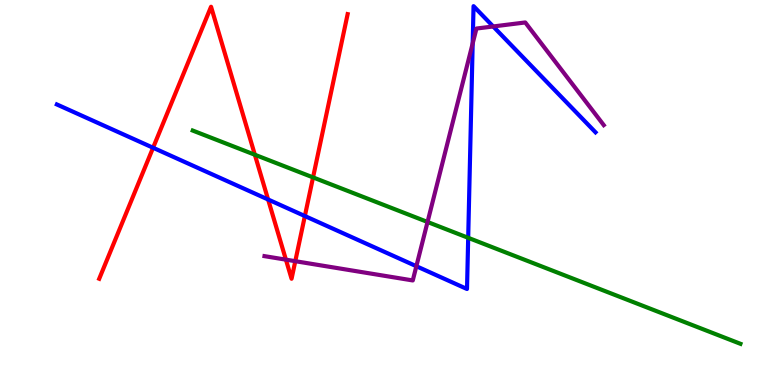[{'lines': ['blue', 'red'], 'intersections': [{'x': 1.98, 'y': 6.16}, {'x': 3.46, 'y': 4.82}, {'x': 3.93, 'y': 4.39}]}, {'lines': ['green', 'red'], 'intersections': [{'x': 3.29, 'y': 5.98}, {'x': 4.04, 'y': 5.39}]}, {'lines': ['purple', 'red'], 'intersections': [{'x': 3.69, 'y': 3.26}, {'x': 3.81, 'y': 3.22}]}, {'lines': ['blue', 'green'], 'intersections': [{'x': 6.04, 'y': 3.82}]}, {'lines': ['blue', 'purple'], 'intersections': [{'x': 5.37, 'y': 3.09}, {'x': 6.1, 'y': 8.87}, {'x': 6.36, 'y': 9.31}]}, {'lines': ['green', 'purple'], 'intersections': [{'x': 5.52, 'y': 4.23}]}]